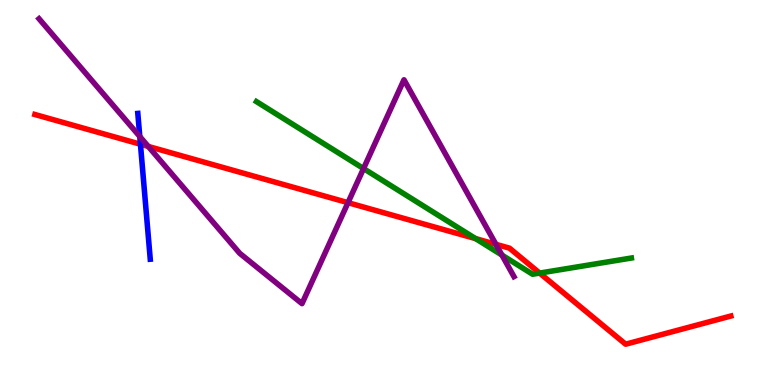[{'lines': ['blue', 'red'], 'intersections': [{'x': 1.81, 'y': 6.25}]}, {'lines': ['green', 'red'], 'intersections': [{'x': 6.14, 'y': 3.8}, {'x': 6.96, 'y': 2.91}]}, {'lines': ['purple', 'red'], 'intersections': [{'x': 1.91, 'y': 6.2}, {'x': 4.49, 'y': 4.74}, {'x': 6.4, 'y': 3.65}]}, {'lines': ['blue', 'green'], 'intersections': []}, {'lines': ['blue', 'purple'], 'intersections': [{'x': 1.8, 'y': 6.45}]}, {'lines': ['green', 'purple'], 'intersections': [{'x': 4.69, 'y': 5.62}, {'x': 6.48, 'y': 3.37}]}]